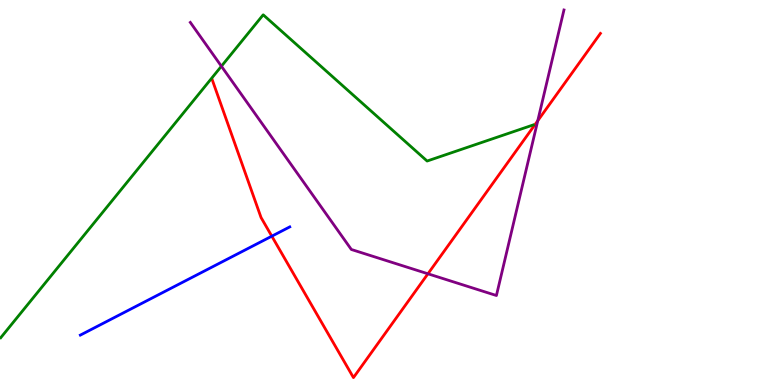[{'lines': ['blue', 'red'], 'intersections': [{'x': 3.51, 'y': 3.87}]}, {'lines': ['green', 'red'], 'intersections': []}, {'lines': ['purple', 'red'], 'intersections': [{'x': 5.52, 'y': 2.89}, {'x': 6.94, 'y': 6.86}]}, {'lines': ['blue', 'green'], 'intersections': []}, {'lines': ['blue', 'purple'], 'intersections': []}, {'lines': ['green', 'purple'], 'intersections': [{'x': 2.86, 'y': 8.28}]}]